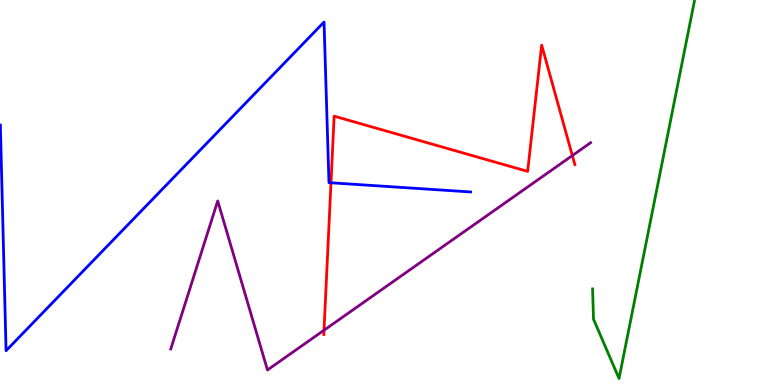[{'lines': ['blue', 'red'], 'intersections': [{'x': 4.27, 'y': 5.25}]}, {'lines': ['green', 'red'], 'intersections': []}, {'lines': ['purple', 'red'], 'intersections': [{'x': 4.18, 'y': 1.42}, {'x': 7.39, 'y': 5.96}]}, {'lines': ['blue', 'green'], 'intersections': []}, {'lines': ['blue', 'purple'], 'intersections': []}, {'lines': ['green', 'purple'], 'intersections': []}]